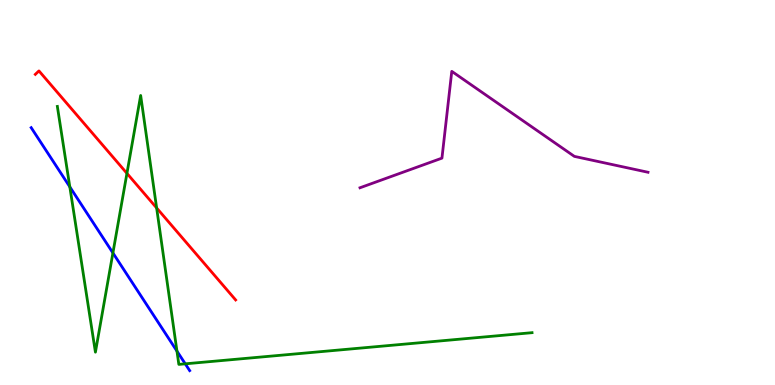[{'lines': ['blue', 'red'], 'intersections': []}, {'lines': ['green', 'red'], 'intersections': [{'x': 1.64, 'y': 5.5}, {'x': 2.02, 'y': 4.6}]}, {'lines': ['purple', 'red'], 'intersections': []}, {'lines': ['blue', 'green'], 'intersections': [{'x': 0.901, 'y': 5.15}, {'x': 1.46, 'y': 3.43}, {'x': 2.28, 'y': 0.881}, {'x': 2.39, 'y': 0.55}]}, {'lines': ['blue', 'purple'], 'intersections': []}, {'lines': ['green', 'purple'], 'intersections': []}]